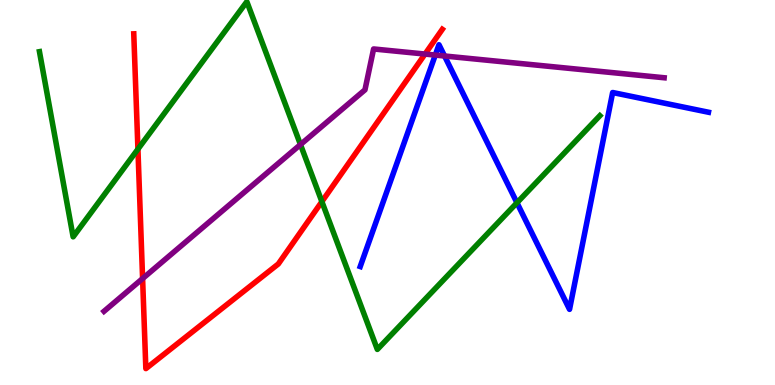[{'lines': ['blue', 'red'], 'intersections': []}, {'lines': ['green', 'red'], 'intersections': [{'x': 1.78, 'y': 6.13}, {'x': 4.15, 'y': 4.76}]}, {'lines': ['purple', 'red'], 'intersections': [{'x': 1.84, 'y': 2.76}, {'x': 5.48, 'y': 8.6}]}, {'lines': ['blue', 'green'], 'intersections': [{'x': 6.67, 'y': 4.73}]}, {'lines': ['blue', 'purple'], 'intersections': [{'x': 5.62, 'y': 8.57}, {'x': 5.74, 'y': 8.55}]}, {'lines': ['green', 'purple'], 'intersections': [{'x': 3.88, 'y': 6.24}]}]